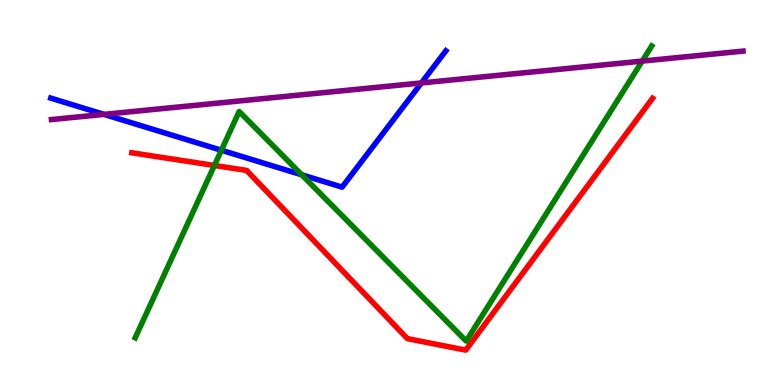[{'lines': ['blue', 'red'], 'intersections': []}, {'lines': ['green', 'red'], 'intersections': [{'x': 2.77, 'y': 5.7}]}, {'lines': ['purple', 'red'], 'intersections': []}, {'lines': ['blue', 'green'], 'intersections': [{'x': 2.86, 'y': 6.1}, {'x': 3.89, 'y': 5.46}]}, {'lines': ['blue', 'purple'], 'intersections': [{'x': 1.34, 'y': 7.03}, {'x': 5.44, 'y': 7.85}]}, {'lines': ['green', 'purple'], 'intersections': [{'x': 8.29, 'y': 8.41}]}]